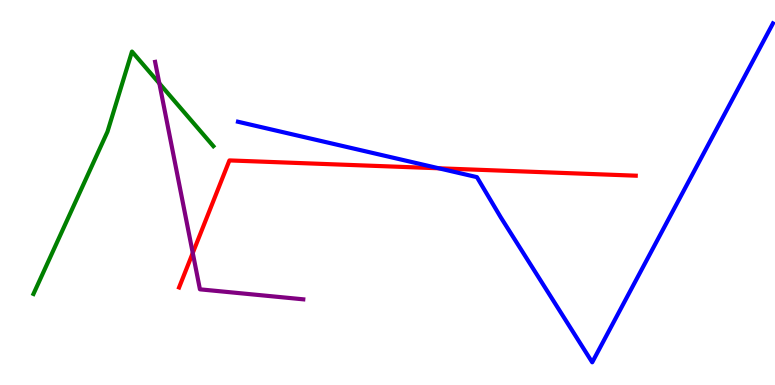[{'lines': ['blue', 'red'], 'intersections': [{'x': 5.66, 'y': 5.63}]}, {'lines': ['green', 'red'], 'intersections': []}, {'lines': ['purple', 'red'], 'intersections': [{'x': 2.49, 'y': 3.43}]}, {'lines': ['blue', 'green'], 'intersections': []}, {'lines': ['blue', 'purple'], 'intersections': []}, {'lines': ['green', 'purple'], 'intersections': [{'x': 2.06, 'y': 7.83}]}]